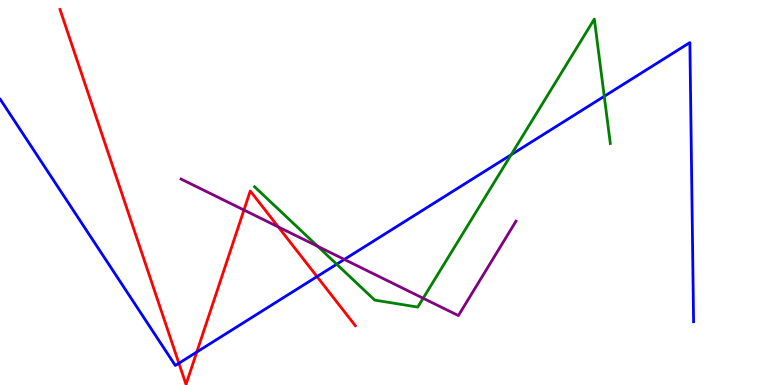[{'lines': ['blue', 'red'], 'intersections': [{'x': 2.31, 'y': 0.565}, {'x': 2.54, 'y': 0.856}, {'x': 4.09, 'y': 2.82}]}, {'lines': ['green', 'red'], 'intersections': []}, {'lines': ['purple', 'red'], 'intersections': [{'x': 3.15, 'y': 4.55}, {'x': 3.59, 'y': 4.11}]}, {'lines': ['blue', 'green'], 'intersections': [{'x': 4.34, 'y': 3.14}, {'x': 6.6, 'y': 5.98}, {'x': 7.8, 'y': 7.5}]}, {'lines': ['blue', 'purple'], 'intersections': [{'x': 4.44, 'y': 3.26}]}, {'lines': ['green', 'purple'], 'intersections': [{'x': 4.1, 'y': 3.6}, {'x': 5.46, 'y': 2.25}]}]